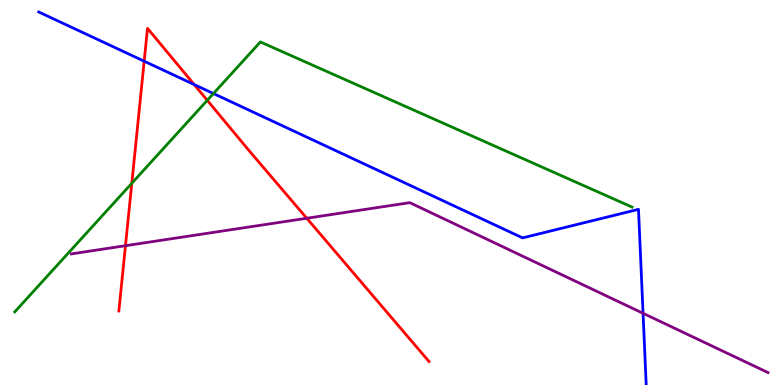[{'lines': ['blue', 'red'], 'intersections': [{'x': 1.86, 'y': 8.41}, {'x': 2.51, 'y': 7.8}]}, {'lines': ['green', 'red'], 'intersections': [{'x': 1.7, 'y': 5.24}, {'x': 2.67, 'y': 7.39}]}, {'lines': ['purple', 'red'], 'intersections': [{'x': 1.62, 'y': 3.62}, {'x': 3.96, 'y': 4.33}]}, {'lines': ['blue', 'green'], 'intersections': [{'x': 2.75, 'y': 7.57}]}, {'lines': ['blue', 'purple'], 'intersections': [{'x': 8.3, 'y': 1.86}]}, {'lines': ['green', 'purple'], 'intersections': []}]